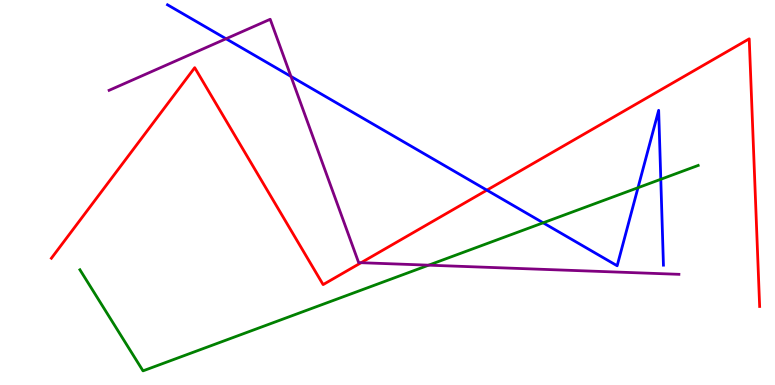[{'lines': ['blue', 'red'], 'intersections': [{'x': 6.28, 'y': 5.06}]}, {'lines': ['green', 'red'], 'intersections': []}, {'lines': ['purple', 'red'], 'intersections': [{'x': 4.66, 'y': 3.18}]}, {'lines': ['blue', 'green'], 'intersections': [{'x': 7.01, 'y': 4.21}, {'x': 8.23, 'y': 5.12}, {'x': 8.53, 'y': 5.34}]}, {'lines': ['blue', 'purple'], 'intersections': [{'x': 2.92, 'y': 8.99}, {'x': 3.75, 'y': 8.01}]}, {'lines': ['green', 'purple'], 'intersections': [{'x': 5.53, 'y': 3.11}]}]